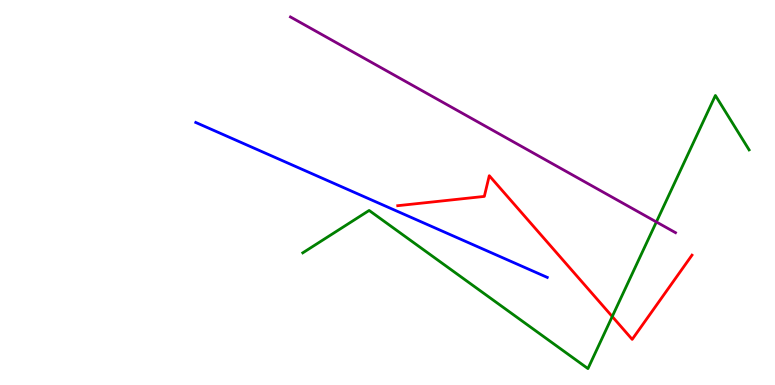[{'lines': ['blue', 'red'], 'intersections': []}, {'lines': ['green', 'red'], 'intersections': [{'x': 7.9, 'y': 1.78}]}, {'lines': ['purple', 'red'], 'intersections': []}, {'lines': ['blue', 'green'], 'intersections': []}, {'lines': ['blue', 'purple'], 'intersections': []}, {'lines': ['green', 'purple'], 'intersections': [{'x': 8.47, 'y': 4.24}]}]